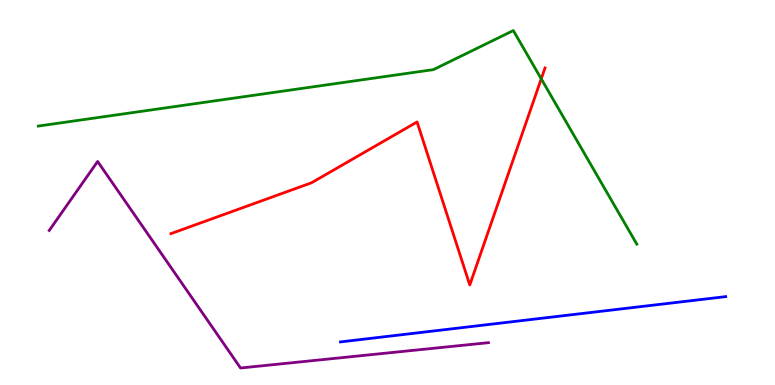[{'lines': ['blue', 'red'], 'intersections': []}, {'lines': ['green', 'red'], 'intersections': [{'x': 6.98, 'y': 7.95}]}, {'lines': ['purple', 'red'], 'intersections': []}, {'lines': ['blue', 'green'], 'intersections': []}, {'lines': ['blue', 'purple'], 'intersections': []}, {'lines': ['green', 'purple'], 'intersections': []}]